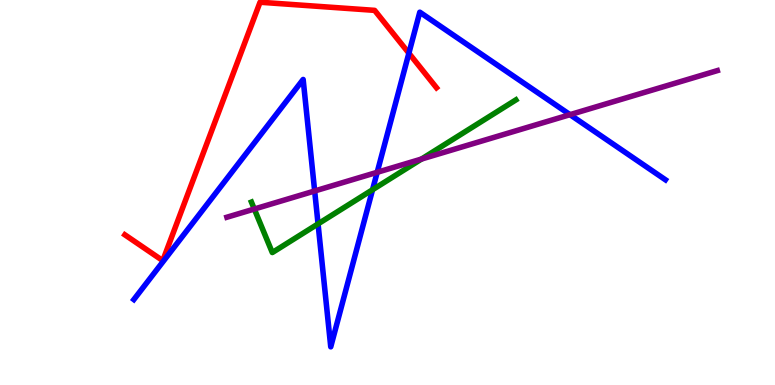[{'lines': ['blue', 'red'], 'intersections': [{'x': 5.28, 'y': 8.62}]}, {'lines': ['green', 'red'], 'intersections': []}, {'lines': ['purple', 'red'], 'intersections': []}, {'lines': ['blue', 'green'], 'intersections': [{'x': 4.1, 'y': 4.18}, {'x': 4.81, 'y': 5.07}]}, {'lines': ['blue', 'purple'], 'intersections': [{'x': 4.06, 'y': 5.04}, {'x': 4.87, 'y': 5.52}, {'x': 7.35, 'y': 7.02}]}, {'lines': ['green', 'purple'], 'intersections': [{'x': 3.28, 'y': 4.57}, {'x': 5.44, 'y': 5.87}]}]